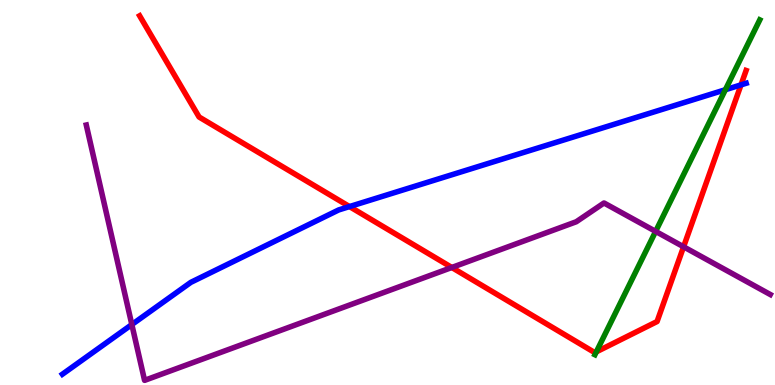[{'lines': ['blue', 'red'], 'intersections': [{'x': 4.51, 'y': 4.63}, {'x': 9.56, 'y': 7.8}]}, {'lines': ['green', 'red'], 'intersections': [{'x': 7.69, 'y': 0.861}]}, {'lines': ['purple', 'red'], 'intersections': [{'x': 5.83, 'y': 3.05}, {'x': 8.82, 'y': 3.59}]}, {'lines': ['blue', 'green'], 'intersections': [{'x': 9.36, 'y': 7.67}]}, {'lines': ['blue', 'purple'], 'intersections': [{'x': 1.7, 'y': 1.57}]}, {'lines': ['green', 'purple'], 'intersections': [{'x': 8.46, 'y': 3.99}]}]